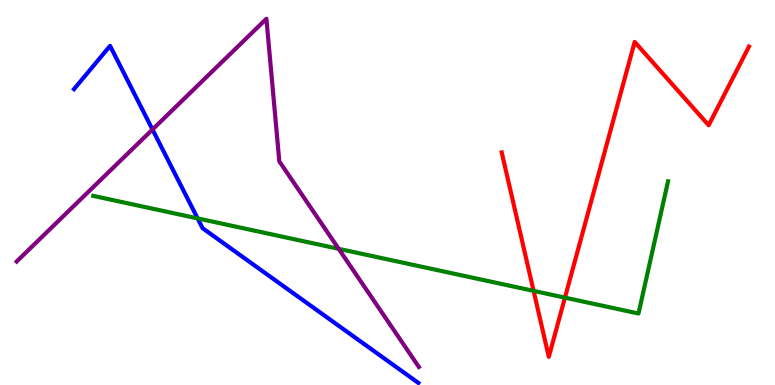[{'lines': ['blue', 'red'], 'intersections': []}, {'lines': ['green', 'red'], 'intersections': [{'x': 6.89, 'y': 2.44}, {'x': 7.29, 'y': 2.27}]}, {'lines': ['purple', 'red'], 'intersections': []}, {'lines': ['blue', 'green'], 'intersections': [{'x': 2.55, 'y': 4.33}]}, {'lines': ['blue', 'purple'], 'intersections': [{'x': 1.97, 'y': 6.64}]}, {'lines': ['green', 'purple'], 'intersections': [{'x': 4.37, 'y': 3.54}]}]